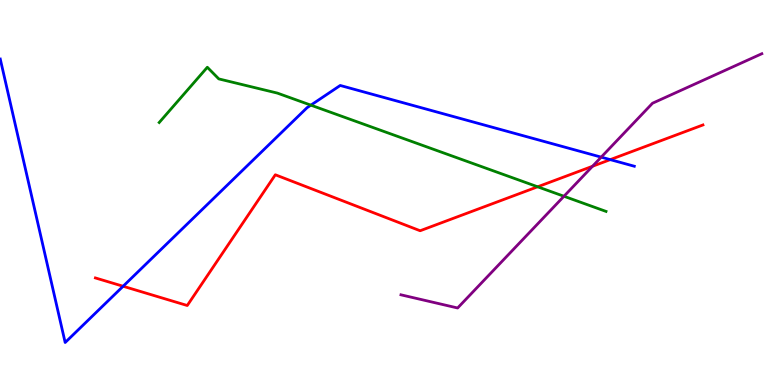[{'lines': ['blue', 'red'], 'intersections': [{'x': 1.59, 'y': 2.56}, {'x': 7.87, 'y': 5.85}]}, {'lines': ['green', 'red'], 'intersections': [{'x': 6.94, 'y': 5.15}]}, {'lines': ['purple', 'red'], 'intersections': [{'x': 7.65, 'y': 5.68}]}, {'lines': ['blue', 'green'], 'intersections': [{'x': 4.01, 'y': 7.27}]}, {'lines': ['blue', 'purple'], 'intersections': [{'x': 7.76, 'y': 5.92}]}, {'lines': ['green', 'purple'], 'intersections': [{'x': 7.28, 'y': 4.9}]}]